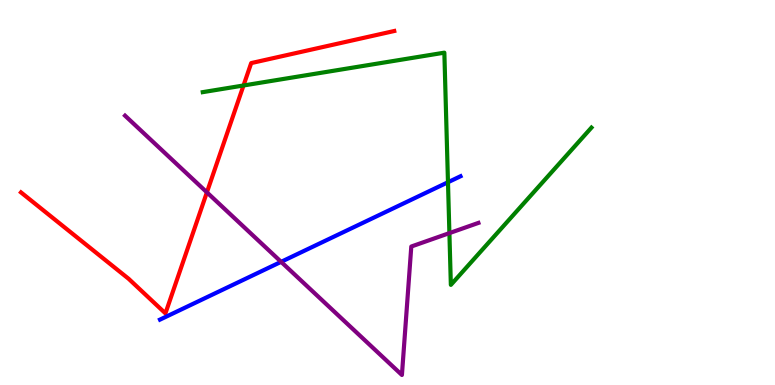[{'lines': ['blue', 'red'], 'intersections': []}, {'lines': ['green', 'red'], 'intersections': [{'x': 3.14, 'y': 7.78}]}, {'lines': ['purple', 'red'], 'intersections': [{'x': 2.67, 'y': 5.0}]}, {'lines': ['blue', 'green'], 'intersections': [{'x': 5.78, 'y': 5.27}]}, {'lines': ['blue', 'purple'], 'intersections': [{'x': 3.63, 'y': 3.2}]}, {'lines': ['green', 'purple'], 'intersections': [{'x': 5.8, 'y': 3.95}]}]